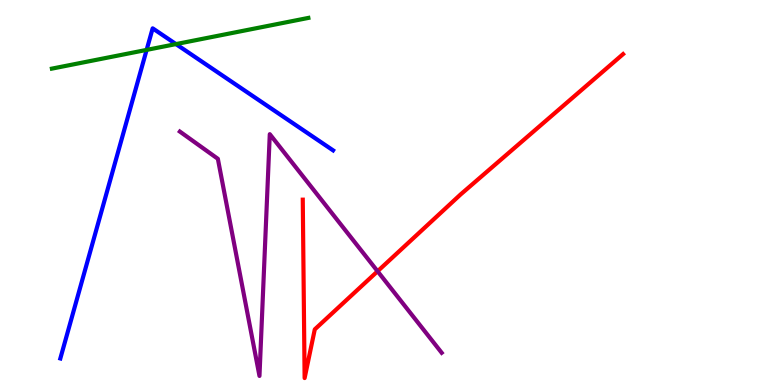[{'lines': ['blue', 'red'], 'intersections': []}, {'lines': ['green', 'red'], 'intersections': []}, {'lines': ['purple', 'red'], 'intersections': [{'x': 4.87, 'y': 2.95}]}, {'lines': ['blue', 'green'], 'intersections': [{'x': 1.89, 'y': 8.7}, {'x': 2.27, 'y': 8.85}]}, {'lines': ['blue', 'purple'], 'intersections': []}, {'lines': ['green', 'purple'], 'intersections': []}]